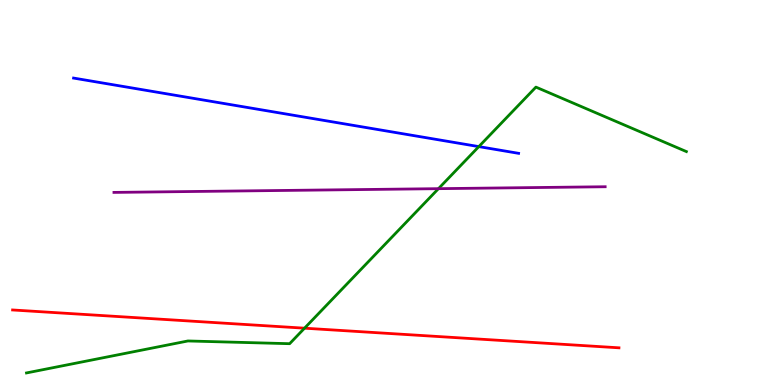[{'lines': ['blue', 'red'], 'intersections': []}, {'lines': ['green', 'red'], 'intersections': [{'x': 3.93, 'y': 1.48}]}, {'lines': ['purple', 'red'], 'intersections': []}, {'lines': ['blue', 'green'], 'intersections': [{'x': 6.18, 'y': 6.19}]}, {'lines': ['blue', 'purple'], 'intersections': []}, {'lines': ['green', 'purple'], 'intersections': [{'x': 5.66, 'y': 5.1}]}]